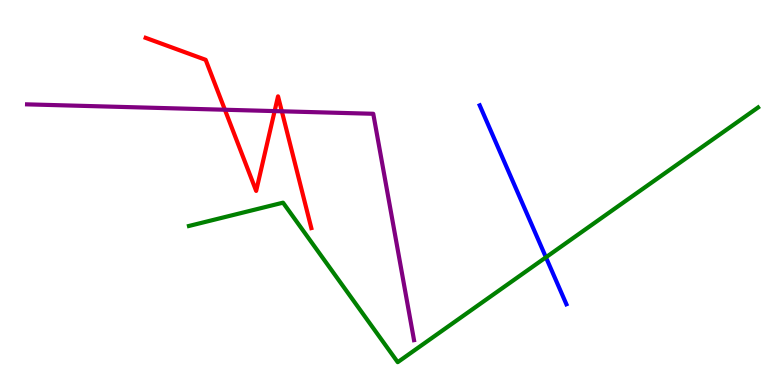[{'lines': ['blue', 'red'], 'intersections': []}, {'lines': ['green', 'red'], 'intersections': []}, {'lines': ['purple', 'red'], 'intersections': [{'x': 2.9, 'y': 7.15}, {'x': 3.54, 'y': 7.11}, {'x': 3.64, 'y': 7.11}]}, {'lines': ['blue', 'green'], 'intersections': [{'x': 7.04, 'y': 3.32}]}, {'lines': ['blue', 'purple'], 'intersections': []}, {'lines': ['green', 'purple'], 'intersections': []}]